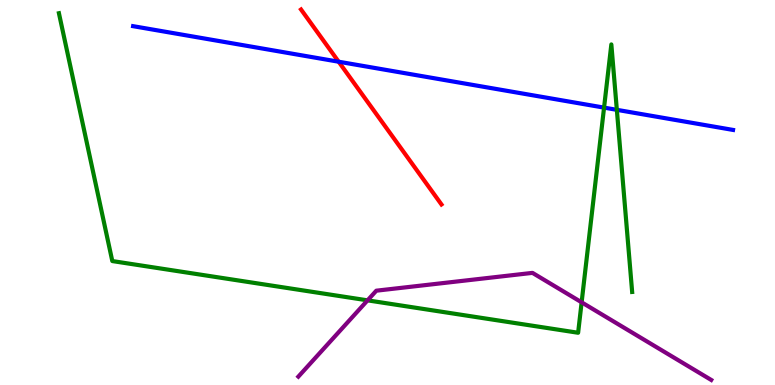[{'lines': ['blue', 'red'], 'intersections': [{'x': 4.37, 'y': 8.4}]}, {'lines': ['green', 'red'], 'intersections': []}, {'lines': ['purple', 'red'], 'intersections': []}, {'lines': ['blue', 'green'], 'intersections': [{'x': 7.79, 'y': 7.2}, {'x': 7.96, 'y': 7.15}]}, {'lines': ['blue', 'purple'], 'intersections': []}, {'lines': ['green', 'purple'], 'intersections': [{'x': 4.74, 'y': 2.2}, {'x': 7.5, 'y': 2.15}]}]